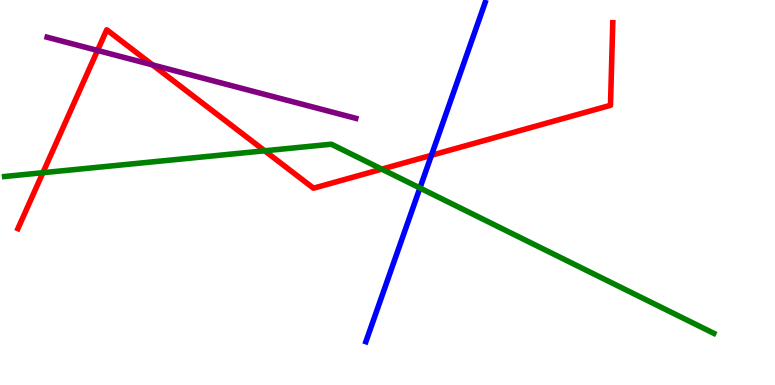[{'lines': ['blue', 'red'], 'intersections': [{'x': 5.57, 'y': 5.97}]}, {'lines': ['green', 'red'], 'intersections': [{'x': 0.554, 'y': 5.51}, {'x': 3.42, 'y': 6.08}, {'x': 4.93, 'y': 5.61}]}, {'lines': ['purple', 'red'], 'intersections': [{'x': 1.26, 'y': 8.69}, {'x': 1.97, 'y': 8.31}]}, {'lines': ['blue', 'green'], 'intersections': [{'x': 5.42, 'y': 5.12}]}, {'lines': ['blue', 'purple'], 'intersections': []}, {'lines': ['green', 'purple'], 'intersections': []}]